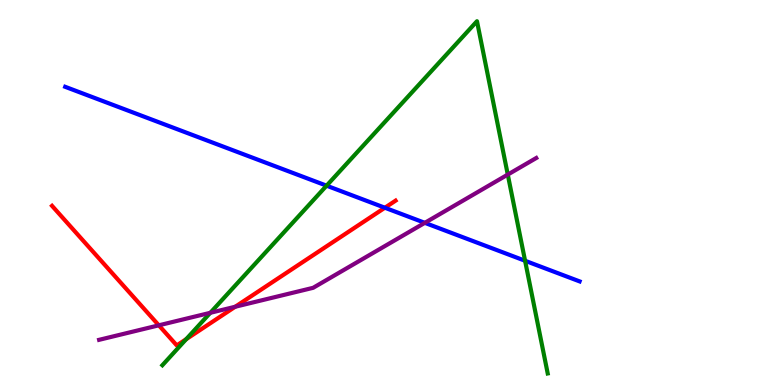[{'lines': ['blue', 'red'], 'intersections': [{'x': 4.97, 'y': 4.6}]}, {'lines': ['green', 'red'], 'intersections': [{'x': 2.4, 'y': 1.19}]}, {'lines': ['purple', 'red'], 'intersections': [{'x': 2.05, 'y': 1.55}, {'x': 3.03, 'y': 2.03}]}, {'lines': ['blue', 'green'], 'intersections': [{'x': 4.21, 'y': 5.18}, {'x': 6.78, 'y': 3.23}]}, {'lines': ['blue', 'purple'], 'intersections': [{'x': 5.48, 'y': 4.21}]}, {'lines': ['green', 'purple'], 'intersections': [{'x': 2.71, 'y': 1.88}, {'x': 6.55, 'y': 5.47}]}]